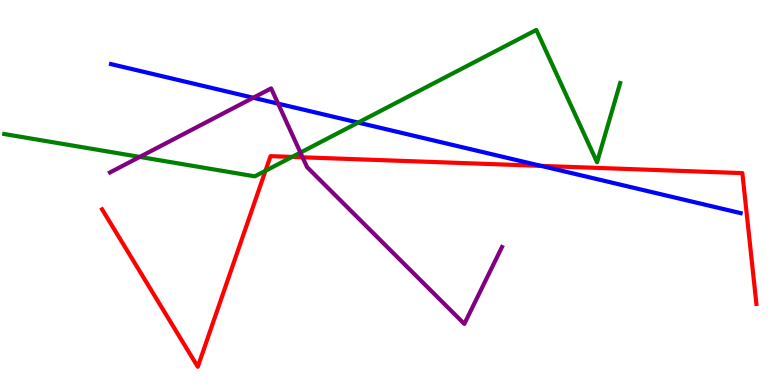[{'lines': ['blue', 'red'], 'intersections': [{'x': 6.98, 'y': 5.69}]}, {'lines': ['green', 'red'], 'intersections': [{'x': 3.43, 'y': 5.56}, {'x': 3.77, 'y': 5.92}]}, {'lines': ['purple', 'red'], 'intersections': [{'x': 3.9, 'y': 5.91}]}, {'lines': ['blue', 'green'], 'intersections': [{'x': 4.62, 'y': 6.82}]}, {'lines': ['blue', 'purple'], 'intersections': [{'x': 3.27, 'y': 7.46}, {'x': 3.59, 'y': 7.31}]}, {'lines': ['green', 'purple'], 'intersections': [{'x': 1.8, 'y': 5.92}, {'x': 3.88, 'y': 6.04}]}]